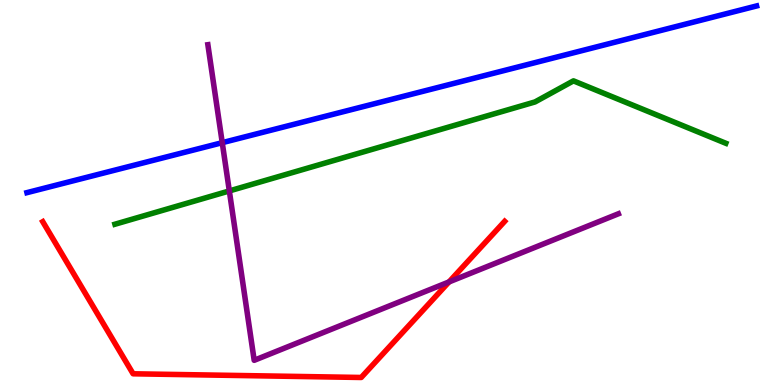[{'lines': ['blue', 'red'], 'intersections': []}, {'lines': ['green', 'red'], 'intersections': []}, {'lines': ['purple', 'red'], 'intersections': [{'x': 5.79, 'y': 2.68}]}, {'lines': ['blue', 'green'], 'intersections': []}, {'lines': ['blue', 'purple'], 'intersections': [{'x': 2.87, 'y': 6.29}]}, {'lines': ['green', 'purple'], 'intersections': [{'x': 2.96, 'y': 5.04}]}]